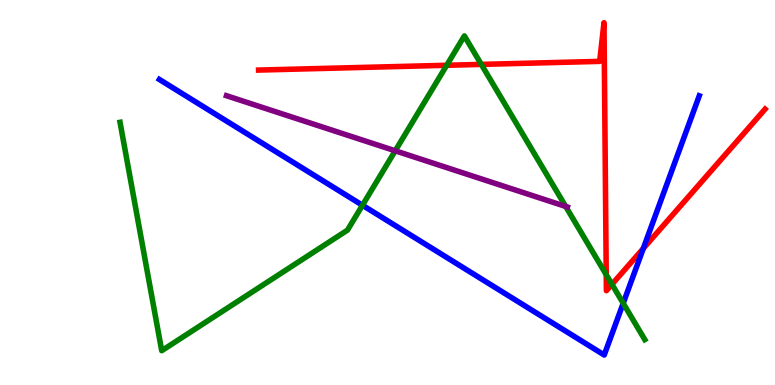[{'lines': ['blue', 'red'], 'intersections': [{'x': 8.3, 'y': 3.55}]}, {'lines': ['green', 'red'], 'intersections': [{'x': 5.76, 'y': 8.3}, {'x': 6.21, 'y': 8.33}, {'x': 7.82, 'y': 2.86}, {'x': 7.9, 'y': 2.61}]}, {'lines': ['purple', 'red'], 'intersections': []}, {'lines': ['blue', 'green'], 'intersections': [{'x': 4.68, 'y': 4.67}, {'x': 8.04, 'y': 2.12}]}, {'lines': ['blue', 'purple'], 'intersections': []}, {'lines': ['green', 'purple'], 'intersections': [{'x': 5.1, 'y': 6.08}, {'x': 7.3, 'y': 4.64}]}]